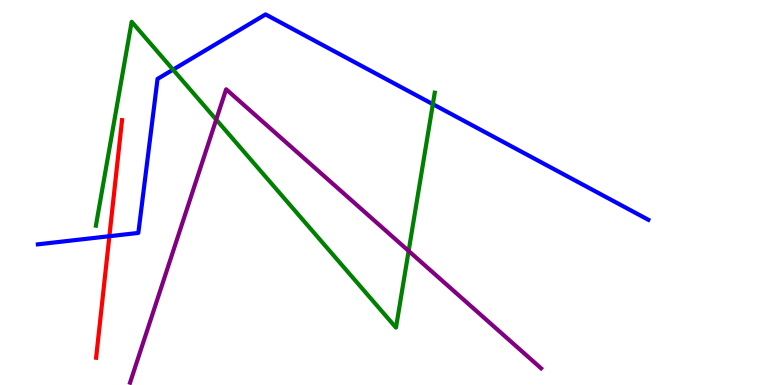[{'lines': ['blue', 'red'], 'intersections': [{'x': 1.41, 'y': 3.86}]}, {'lines': ['green', 'red'], 'intersections': []}, {'lines': ['purple', 'red'], 'intersections': []}, {'lines': ['blue', 'green'], 'intersections': [{'x': 2.23, 'y': 8.19}, {'x': 5.59, 'y': 7.29}]}, {'lines': ['blue', 'purple'], 'intersections': []}, {'lines': ['green', 'purple'], 'intersections': [{'x': 2.79, 'y': 6.89}, {'x': 5.27, 'y': 3.48}]}]